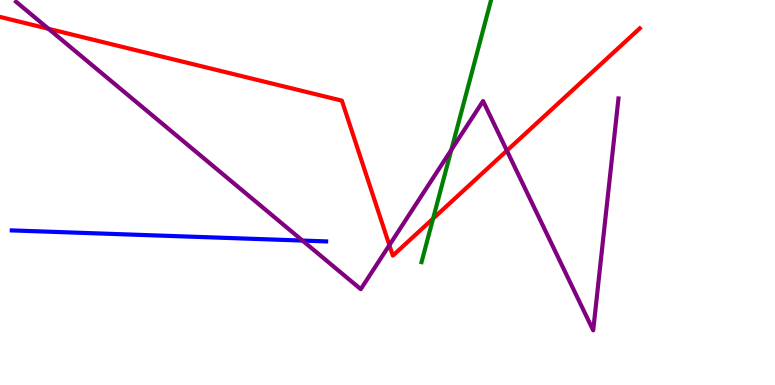[{'lines': ['blue', 'red'], 'intersections': []}, {'lines': ['green', 'red'], 'intersections': [{'x': 5.59, 'y': 4.32}]}, {'lines': ['purple', 'red'], 'intersections': [{'x': 0.626, 'y': 9.25}, {'x': 5.02, 'y': 3.63}, {'x': 6.54, 'y': 6.09}]}, {'lines': ['blue', 'green'], 'intersections': []}, {'lines': ['blue', 'purple'], 'intersections': [{'x': 3.9, 'y': 3.75}]}, {'lines': ['green', 'purple'], 'intersections': [{'x': 5.82, 'y': 6.11}]}]